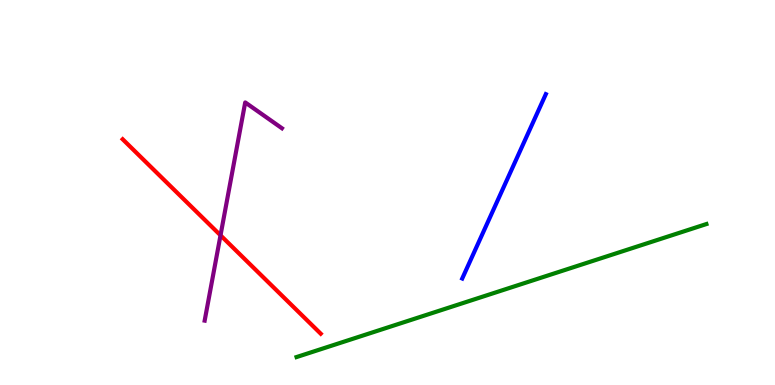[{'lines': ['blue', 'red'], 'intersections': []}, {'lines': ['green', 'red'], 'intersections': []}, {'lines': ['purple', 'red'], 'intersections': [{'x': 2.85, 'y': 3.89}]}, {'lines': ['blue', 'green'], 'intersections': []}, {'lines': ['blue', 'purple'], 'intersections': []}, {'lines': ['green', 'purple'], 'intersections': []}]